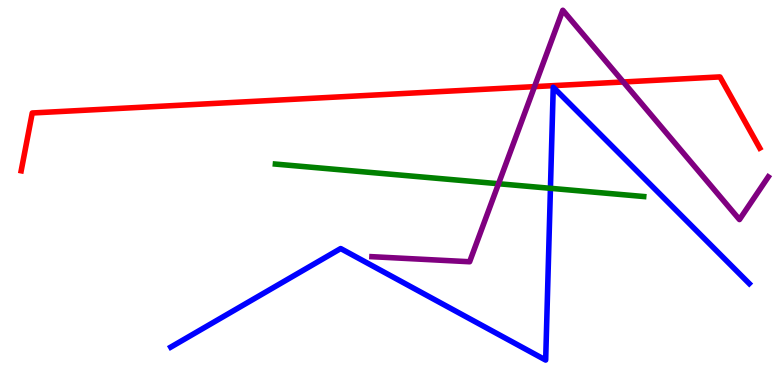[{'lines': ['blue', 'red'], 'intersections': []}, {'lines': ['green', 'red'], 'intersections': []}, {'lines': ['purple', 'red'], 'intersections': [{'x': 6.9, 'y': 7.75}, {'x': 8.04, 'y': 7.87}]}, {'lines': ['blue', 'green'], 'intersections': [{'x': 7.1, 'y': 5.11}]}, {'lines': ['blue', 'purple'], 'intersections': []}, {'lines': ['green', 'purple'], 'intersections': [{'x': 6.43, 'y': 5.23}]}]